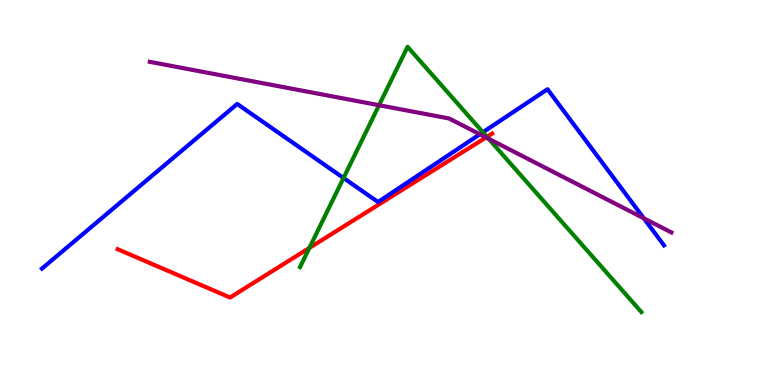[{'lines': ['blue', 'red'], 'intersections': []}, {'lines': ['green', 'red'], 'intersections': [{'x': 3.99, 'y': 3.56}, {'x': 6.28, 'y': 6.44}]}, {'lines': ['purple', 'red'], 'intersections': [{'x': 6.27, 'y': 6.43}]}, {'lines': ['blue', 'green'], 'intersections': [{'x': 4.43, 'y': 5.38}, {'x': 6.23, 'y': 6.56}]}, {'lines': ['blue', 'purple'], 'intersections': [{'x': 6.19, 'y': 6.51}, {'x': 8.31, 'y': 4.33}]}, {'lines': ['green', 'purple'], 'intersections': [{'x': 4.89, 'y': 7.27}, {'x': 6.3, 'y': 6.4}]}]